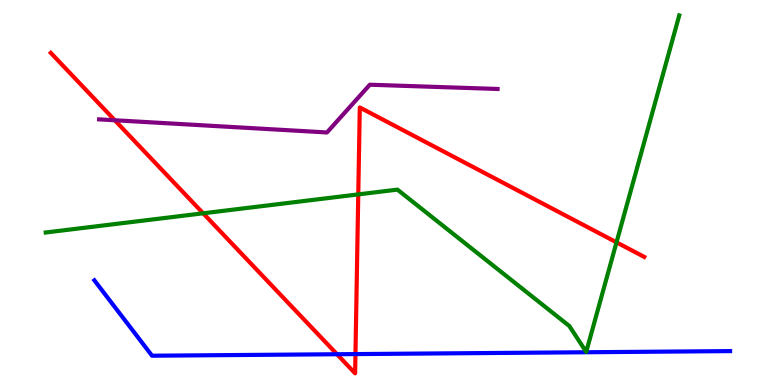[{'lines': ['blue', 'red'], 'intersections': [{'x': 4.35, 'y': 0.799}, {'x': 4.59, 'y': 0.803}]}, {'lines': ['green', 'red'], 'intersections': [{'x': 2.62, 'y': 4.46}, {'x': 4.62, 'y': 4.95}, {'x': 7.95, 'y': 3.71}]}, {'lines': ['purple', 'red'], 'intersections': [{'x': 1.48, 'y': 6.88}]}, {'lines': ['blue', 'green'], 'intersections': []}, {'lines': ['blue', 'purple'], 'intersections': []}, {'lines': ['green', 'purple'], 'intersections': []}]